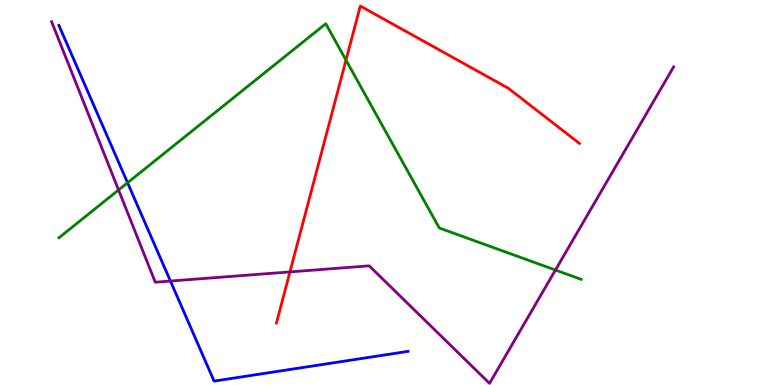[{'lines': ['blue', 'red'], 'intersections': []}, {'lines': ['green', 'red'], 'intersections': [{'x': 4.46, 'y': 8.44}]}, {'lines': ['purple', 'red'], 'intersections': [{'x': 3.74, 'y': 2.94}]}, {'lines': ['blue', 'green'], 'intersections': [{'x': 1.65, 'y': 5.25}]}, {'lines': ['blue', 'purple'], 'intersections': [{'x': 2.2, 'y': 2.7}]}, {'lines': ['green', 'purple'], 'intersections': [{'x': 1.53, 'y': 5.07}, {'x': 7.17, 'y': 2.99}]}]